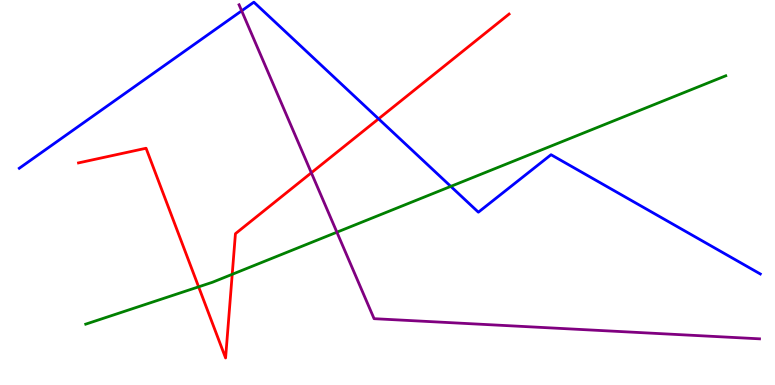[{'lines': ['blue', 'red'], 'intersections': [{'x': 4.88, 'y': 6.91}]}, {'lines': ['green', 'red'], 'intersections': [{'x': 2.56, 'y': 2.55}, {'x': 3.0, 'y': 2.88}]}, {'lines': ['purple', 'red'], 'intersections': [{'x': 4.02, 'y': 5.51}]}, {'lines': ['blue', 'green'], 'intersections': [{'x': 5.82, 'y': 5.16}]}, {'lines': ['blue', 'purple'], 'intersections': [{'x': 3.12, 'y': 9.72}]}, {'lines': ['green', 'purple'], 'intersections': [{'x': 4.35, 'y': 3.97}]}]